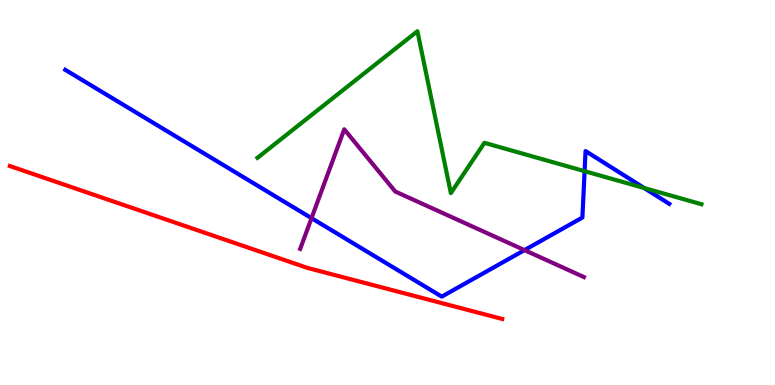[{'lines': ['blue', 'red'], 'intersections': []}, {'lines': ['green', 'red'], 'intersections': []}, {'lines': ['purple', 'red'], 'intersections': []}, {'lines': ['blue', 'green'], 'intersections': [{'x': 7.54, 'y': 5.55}, {'x': 8.31, 'y': 5.12}]}, {'lines': ['blue', 'purple'], 'intersections': [{'x': 4.02, 'y': 4.33}, {'x': 6.77, 'y': 3.5}]}, {'lines': ['green', 'purple'], 'intersections': []}]